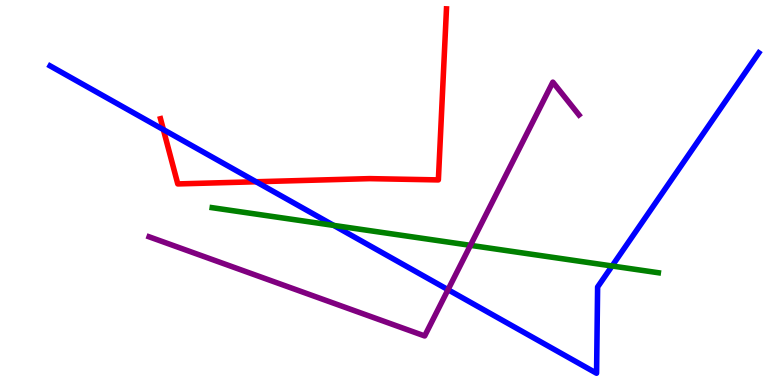[{'lines': ['blue', 'red'], 'intersections': [{'x': 2.11, 'y': 6.63}, {'x': 3.3, 'y': 5.28}]}, {'lines': ['green', 'red'], 'intersections': []}, {'lines': ['purple', 'red'], 'intersections': []}, {'lines': ['blue', 'green'], 'intersections': [{'x': 4.31, 'y': 4.15}, {'x': 7.9, 'y': 3.09}]}, {'lines': ['blue', 'purple'], 'intersections': [{'x': 5.78, 'y': 2.48}]}, {'lines': ['green', 'purple'], 'intersections': [{'x': 6.07, 'y': 3.63}]}]